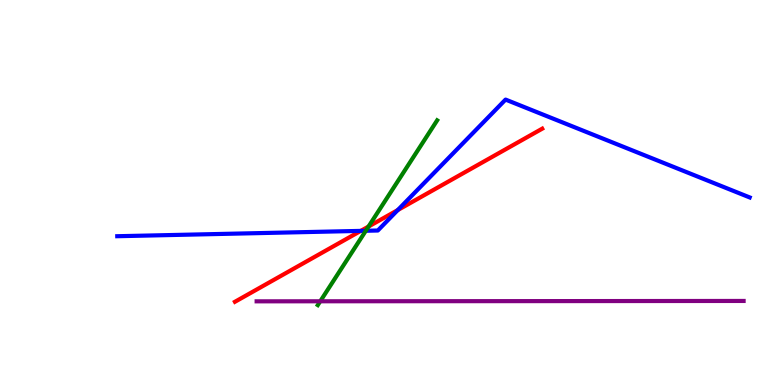[{'lines': ['blue', 'red'], 'intersections': [{'x': 4.66, 'y': 4.0}, {'x': 5.13, 'y': 4.54}]}, {'lines': ['green', 'red'], 'intersections': [{'x': 4.76, 'y': 4.12}]}, {'lines': ['purple', 'red'], 'intersections': []}, {'lines': ['blue', 'green'], 'intersections': [{'x': 4.72, 'y': 4.01}]}, {'lines': ['blue', 'purple'], 'intersections': []}, {'lines': ['green', 'purple'], 'intersections': [{'x': 4.13, 'y': 2.17}]}]